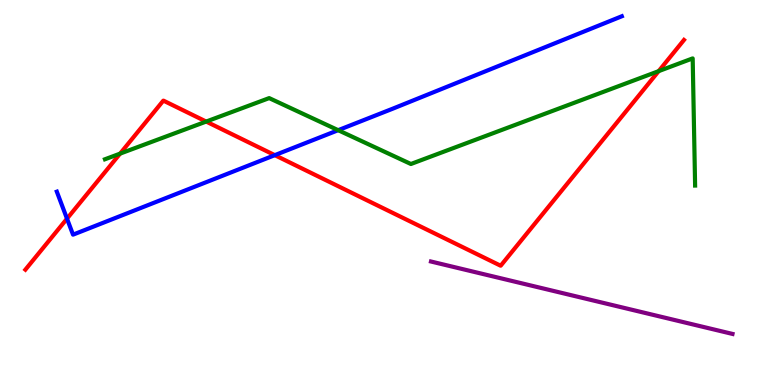[{'lines': ['blue', 'red'], 'intersections': [{'x': 0.865, 'y': 4.32}, {'x': 3.55, 'y': 5.97}]}, {'lines': ['green', 'red'], 'intersections': [{'x': 1.55, 'y': 6.01}, {'x': 2.66, 'y': 6.84}, {'x': 8.5, 'y': 8.15}]}, {'lines': ['purple', 'red'], 'intersections': []}, {'lines': ['blue', 'green'], 'intersections': [{'x': 4.36, 'y': 6.62}]}, {'lines': ['blue', 'purple'], 'intersections': []}, {'lines': ['green', 'purple'], 'intersections': []}]